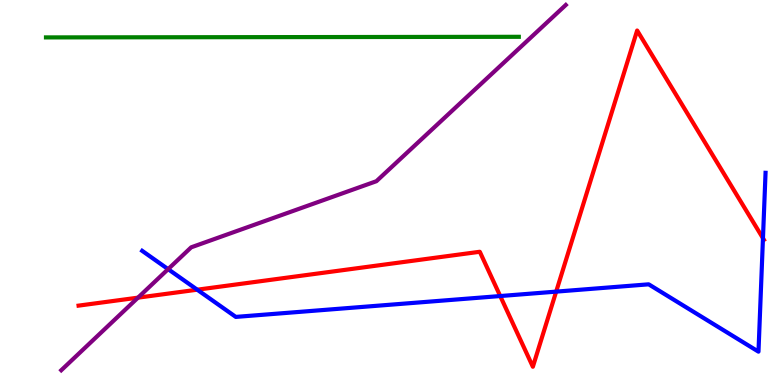[{'lines': ['blue', 'red'], 'intersections': [{'x': 2.55, 'y': 2.48}, {'x': 6.45, 'y': 2.31}, {'x': 7.18, 'y': 2.43}, {'x': 9.84, 'y': 3.81}]}, {'lines': ['green', 'red'], 'intersections': []}, {'lines': ['purple', 'red'], 'intersections': [{'x': 1.78, 'y': 2.27}]}, {'lines': ['blue', 'green'], 'intersections': []}, {'lines': ['blue', 'purple'], 'intersections': [{'x': 2.17, 'y': 3.01}]}, {'lines': ['green', 'purple'], 'intersections': []}]